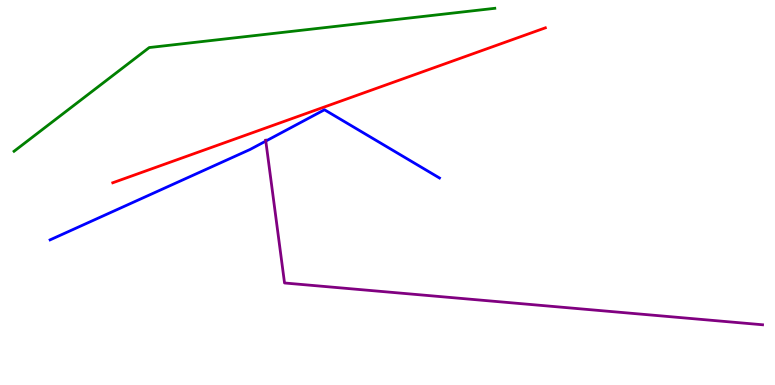[{'lines': ['blue', 'red'], 'intersections': []}, {'lines': ['green', 'red'], 'intersections': []}, {'lines': ['purple', 'red'], 'intersections': []}, {'lines': ['blue', 'green'], 'intersections': []}, {'lines': ['blue', 'purple'], 'intersections': [{'x': 3.43, 'y': 6.34}]}, {'lines': ['green', 'purple'], 'intersections': []}]